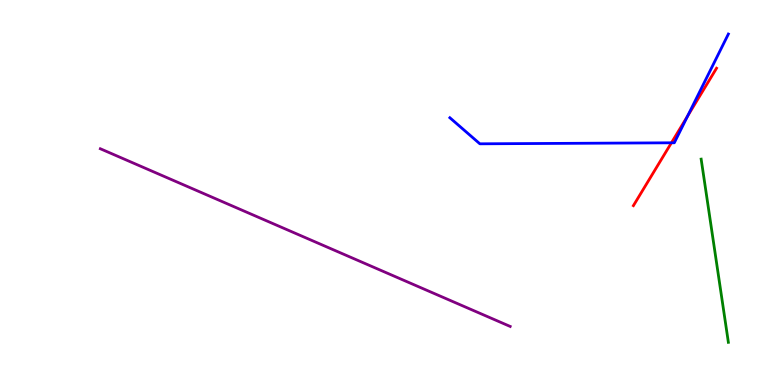[{'lines': ['blue', 'red'], 'intersections': [{'x': 8.66, 'y': 6.29}, {'x': 8.87, 'y': 6.98}]}, {'lines': ['green', 'red'], 'intersections': []}, {'lines': ['purple', 'red'], 'intersections': []}, {'lines': ['blue', 'green'], 'intersections': []}, {'lines': ['blue', 'purple'], 'intersections': []}, {'lines': ['green', 'purple'], 'intersections': []}]